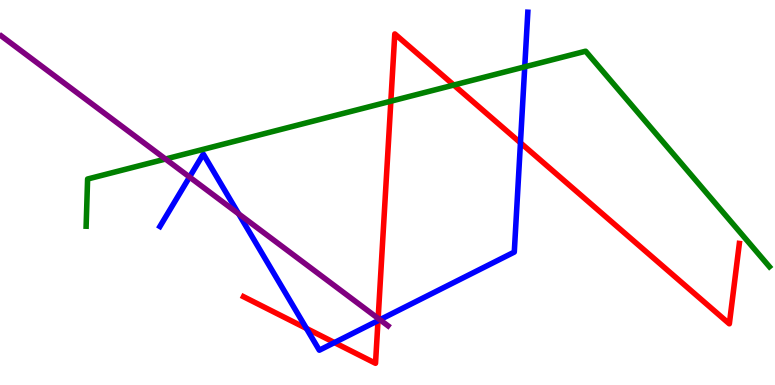[{'lines': ['blue', 'red'], 'intersections': [{'x': 3.95, 'y': 1.47}, {'x': 4.32, 'y': 1.1}, {'x': 4.88, 'y': 1.67}, {'x': 6.72, 'y': 6.29}]}, {'lines': ['green', 'red'], 'intersections': [{'x': 5.04, 'y': 7.37}, {'x': 5.86, 'y': 7.79}]}, {'lines': ['purple', 'red'], 'intersections': [{'x': 4.88, 'y': 1.73}]}, {'lines': ['blue', 'green'], 'intersections': [{'x': 6.77, 'y': 8.26}]}, {'lines': ['blue', 'purple'], 'intersections': [{'x': 2.45, 'y': 5.4}, {'x': 3.08, 'y': 4.45}, {'x': 4.9, 'y': 1.7}]}, {'lines': ['green', 'purple'], 'intersections': [{'x': 2.14, 'y': 5.87}]}]